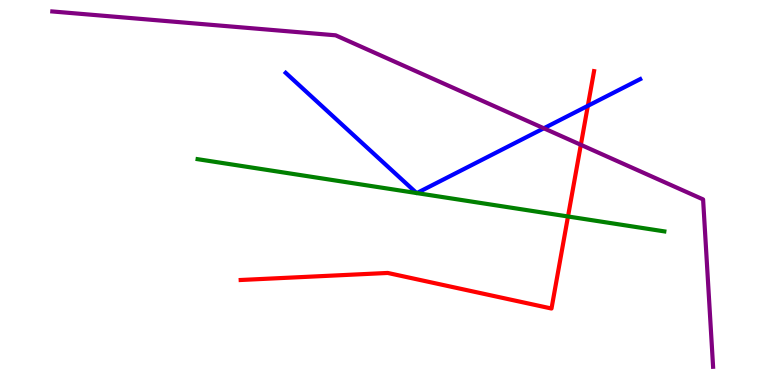[{'lines': ['blue', 'red'], 'intersections': [{'x': 7.58, 'y': 7.25}]}, {'lines': ['green', 'red'], 'intersections': [{'x': 7.33, 'y': 4.38}]}, {'lines': ['purple', 'red'], 'intersections': [{'x': 7.49, 'y': 6.24}]}, {'lines': ['blue', 'green'], 'intersections': [{'x': 5.38, 'y': 4.99}, {'x': 5.38, 'y': 4.98}]}, {'lines': ['blue', 'purple'], 'intersections': [{'x': 7.02, 'y': 6.67}]}, {'lines': ['green', 'purple'], 'intersections': []}]